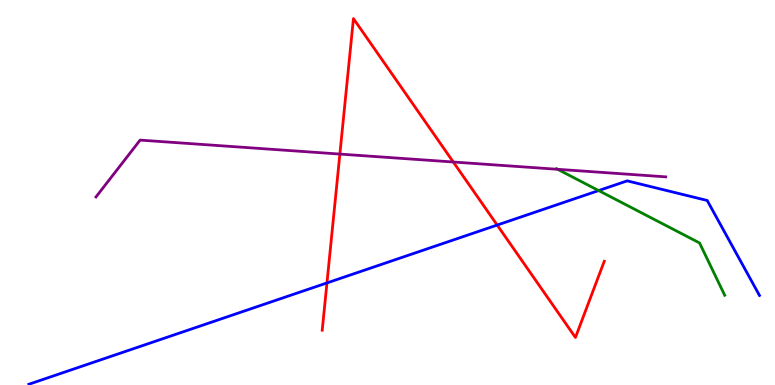[{'lines': ['blue', 'red'], 'intersections': [{'x': 4.22, 'y': 2.65}, {'x': 6.42, 'y': 4.15}]}, {'lines': ['green', 'red'], 'intersections': []}, {'lines': ['purple', 'red'], 'intersections': [{'x': 4.39, 'y': 6.0}, {'x': 5.85, 'y': 5.79}]}, {'lines': ['blue', 'green'], 'intersections': [{'x': 7.72, 'y': 5.05}]}, {'lines': ['blue', 'purple'], 'intersections': []}, {'lines': ['green', 'purple'], 'intersections': [{'x': 7.2, 'y': 5.6}]}]